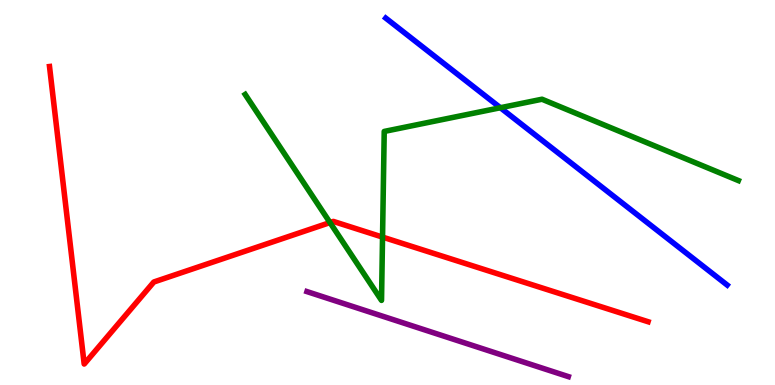[{'lines': ['blue', 'red'], 'intersections': []}, {'lines': ['green', 'red'], 'intersections': [{'x': 4.26, 'y': 4.22}, {'x': 4.94, 'y': 3.84}]}, {'lines': ['purple', 'red'], 'intersections': []}, {'lines': ['blue', 'green'], 'intersections': [{'x': 6.46, 'y': 7.2}]}, {'lines': ['blue', 'purple'], 'intersections': []}, {'lines': ['green', 'purple'], 'intersections': []}]